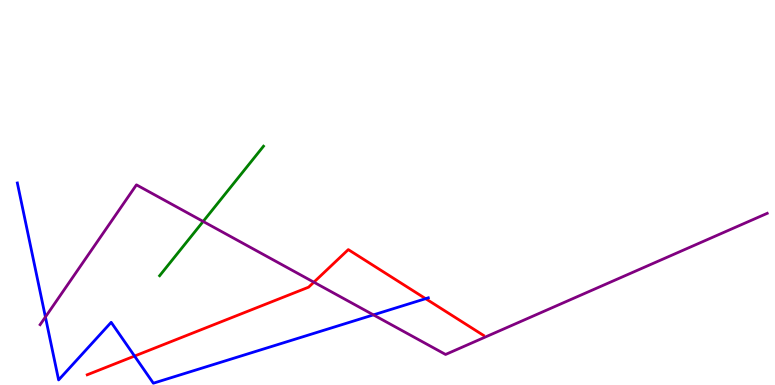[{'lines': ['blue', 'red'], 'intersections': [{'x': 1.74, 'y': 0.752}, {'x': 5.49, 'y': 2.24}]}, {'lines': ['green', 'red'], 'intersections': []}, {'lines': ['purple', 'red'], 'intersections': [{'x': 4.05, 'y': 2.67}]}, {'lines': ['blue', 'green'], 'intersections': []}, {'lines': ['blue', 'purple'], 'intersections': [{'x': 0.586, 'y': 1.77}, {'x': 4.82, 'y': 1.82}]}, {'lines': ['green', 'purple'], 'intersections': [{'x': 2.62, 'y': 4.25}]}]